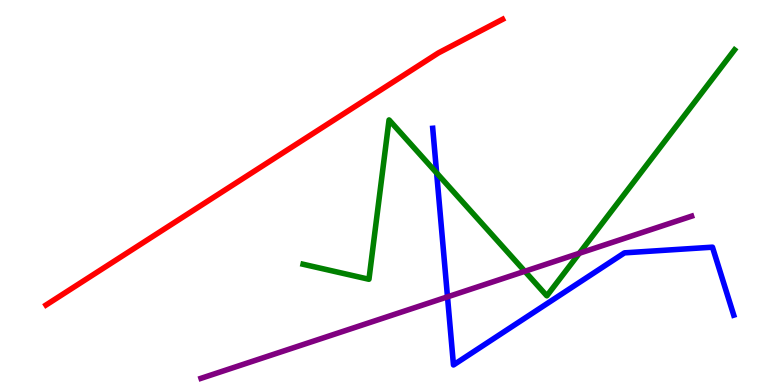[{'lines': ['blue', 'red'], 'intersections': []}, {'lines': ['green', 'red'], 'intersections': []}, {'lines': ['purple', 'red'], 'intersections': []}, {'lines': ['blue', 'green'], 'intersections': [{'x': 5.63, 'y': 5.51}]}, {'lines': ['blue', 'purple'], 'intersections': [{'x': 5.77, 'y': 2.29}]}, {'lines': ['green', 'purple'], 'intersections': [{'x': 6.77, 'y': 2.95}, {'x': 7.47, 'y': 3.42}]}]